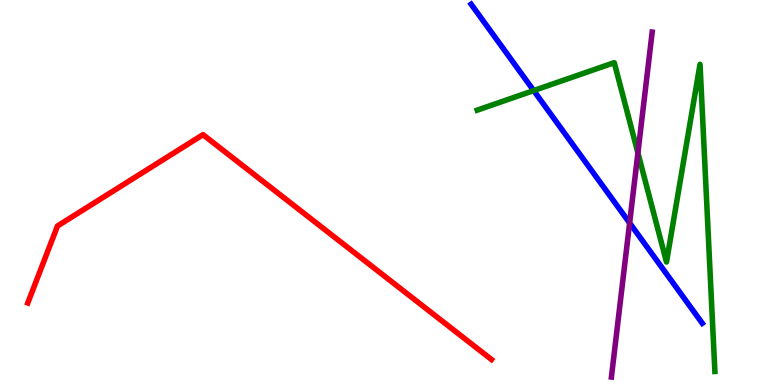[{'lines': ['blue', 'red'], 'intersections': []}, {'lines': ['green', 'red'], 'intersections': []}, {'lines': ['purple', 'red'], 'intersections': []}, {'lines': ['blue', 'green'], 'intersections': [{'x': 6.89, 'y': 7.65}]}, {'lines': ['blue', 'purple'], 'intersections': [{'x': 8.12, 'y': 4.21}]}, {'lines': ['green', 'purple'], 'intersections': [{'x': 8.23, 'y': 6.03}]}]